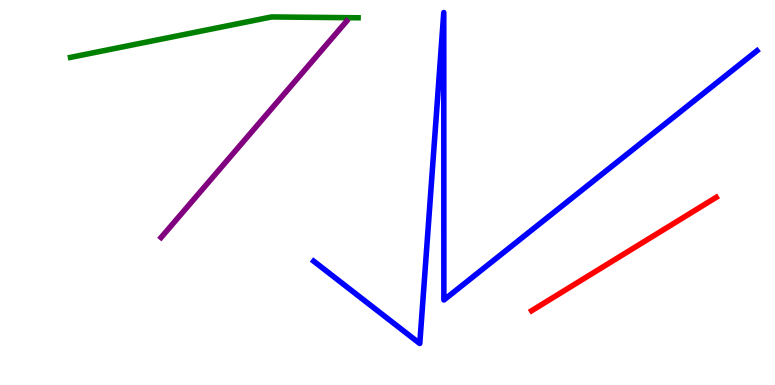[{'lines': ['blue', 'red'], 'intersections': []}, {'lines': ['green', 'red'], 'intersections': []}, {'lines': ['purple', 'red'], 'intersections': []}, {'lines': ['blue', 'green'], 'intersections': []}, {'lines': ['blue', 'purple'], 'intersections': []}, {'lines': ['green', 'purple'], 'intersections': []}]